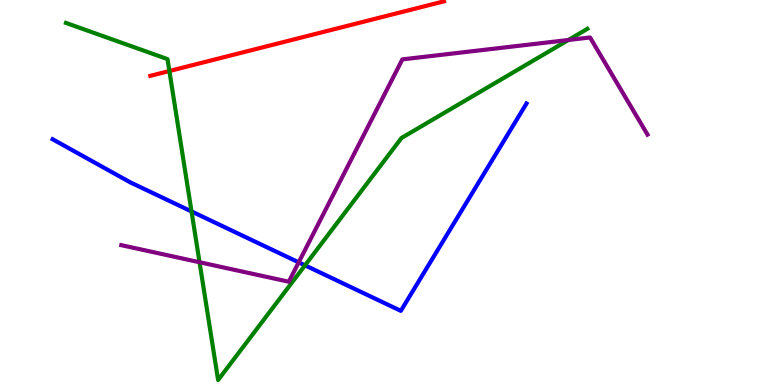[{'lines': ['blue', 'red'], 'intersections': []}, {'lines': ['green', 'red'], 'intersections': [{'x': 2.19, 'y': 8.16}]}, {'lines': ['purple', 'red'], 'intersections': []}, {'lines': ['blue', 'green'], 'intersections': [{'x': 2.47, 'y': 4.51}, {'x': 3.94, 'y': 3.11}]}, {'lines': ['blue', 'purple'], 'intersections': [{'x': 3.85, 'y': 3.19}]}, {'lines': ['green', 'purple'], 'intersections': [{'x': 2.57, 'y': 3.19}, {'x': 7.33, 'y': 8.96}]}]